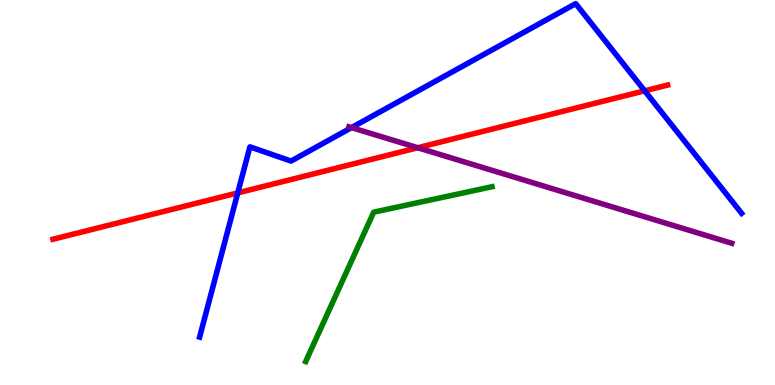[{'lines': ['blue', 'red'], 'intersections': [{'x': 3.07, 'y': 4.99}, {'x': 8.32, 'y': 7.64}]}, {'lines': ['green', 'red'], 'intersections': []}, {'lines': ['purple', 'red'], 'intersections': [{'x': 5.39, 'y': 6.16}]}, {'lines': ['blue', 'green'], 'intersections': []}, {'lines': ['blue', 'purple'], 'intersections': [{'x': 4.54, 'y': 6.69}]}, {'lines': ['green', 'purple'], 'intersections': []}]